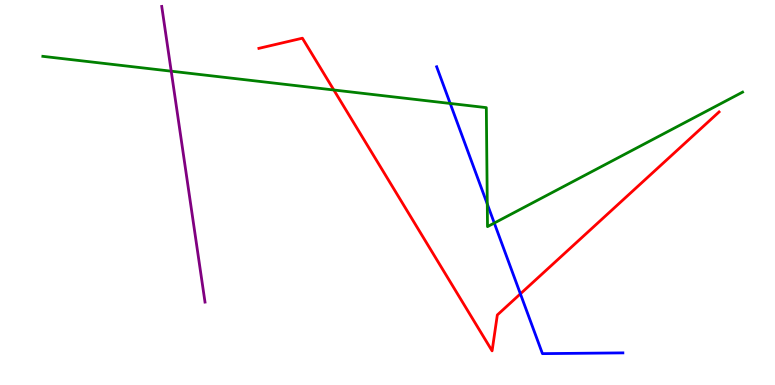[{'lines': ['blue', 'red'], 'intersections': [{'x': 6.71, 'y': 2.37}]}, {'lines': ['green', 'red'], 'intersections': [{'x': 4.31, 'y': 7.66}]}, {'lines': ['purple', 'red'], 'intersections': []}, {'lines': ['blue', 'green'], 'intersections': [{'x': 5.81, 'y': 7.31}, {'x': 6.29, 'y': 4.7}, {'x': 6.38, 'y': 4.21}]}, {'lines': ['blue', 'purple'], 'intersections': []}, {'lines': ['green', 'purple'], 'intersections': [{'x': 2.21, 'y': 8.15}]}]